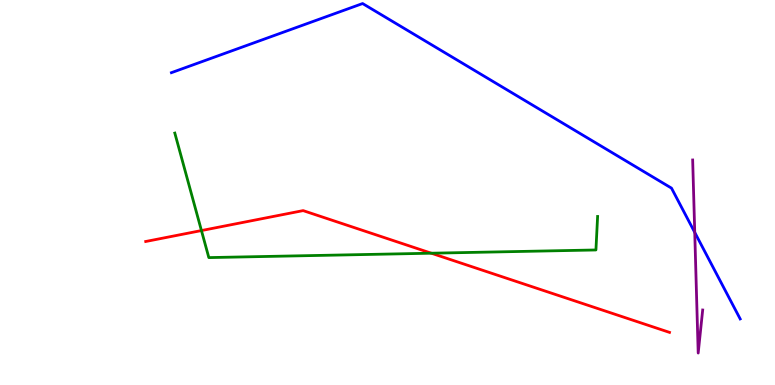[{'lines': ['blue', 'red'], 'intersections': []}, {'lines': ['green', 'red'], 'intersections': [{'x': 2.6, 'y': 4.01}, {'x': 5.57, 'y': 3.42}]}, {'lines': ['purple', 'red'], 'intersections': []}, {'lines': ['blue', 'green'], 'intersections': []}, {'lines': ['blue', 'purple'], 'intersections': [{'x': 8.96, 'y': 3.96}]}, {'lines': ['green', 'purple'], 'intersections': []}]